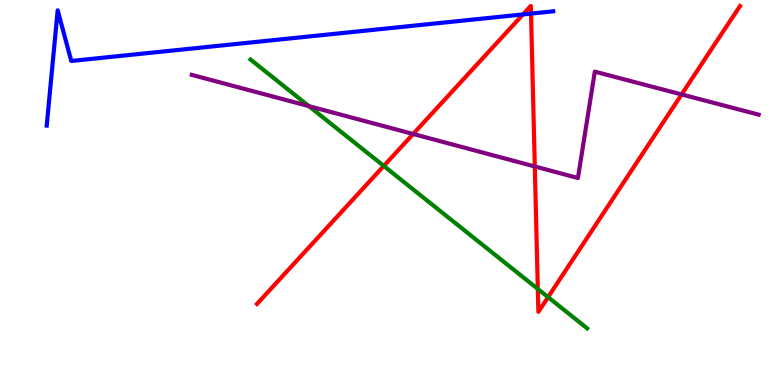[{'lines': ['blue', 'red'], 'intersections': [{'x': 6.75, 'y': 9.63}, {'x': 6.85, 'y': 9.65}]}, {'lines': ['green', 'red'], 'intersections': [{'x': 4.95, 'y': 5.69}, {'x': 6.94, 'y': 2.49}, {'x': 7.07, 'y': 2.28}]}, {'lines': ['purple', 'red'], 'intersections': [{'x': 5.33, 'y': 6.52}, {'x': 6.9, 'y': 5.68}, {'x': 8.79, 'y': 7.55}]}, {'lines': ['blue', 'green'], 'intersections': []}, {'lines': ['blue', 'purple'], 'intersections': []}, {'lines': ['green', 'purple'], 'intersections': [{'x': 3.99, 'y': 7.24}]}]